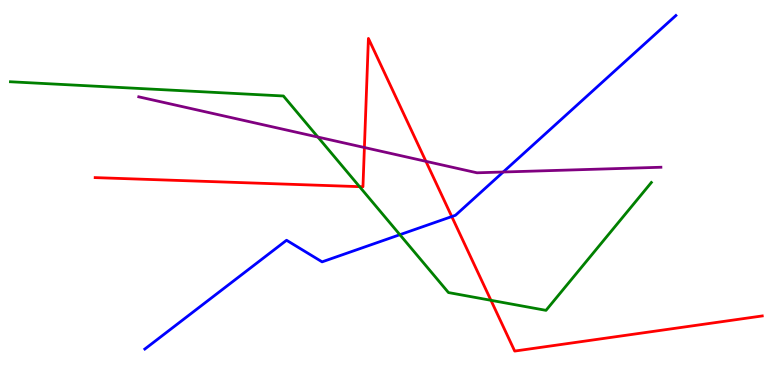[{'lines': ['blue', 'red'], 'intersections': [{'x': 5.83, 'y': 4.37}]}, {'lines': ['green', 'red'], 'intersections': [{'x': 4.64, 'y': 5.15}, {'x': 6.33, 'y': 2.2}]}, {'lines': ['purple', 'red'], 'intersections': [{'x': 4.7, 'y': 6.17}, {'x': 5.5, 'y': 5.81}]}, {'lines': ['blue', 'green'], 'intersections': [{'x': 5.16, 'y': 3.9}]}, {'lines': ['blue', 'purple'], 'intersections': [{'x': 6.49, 'y': 5.53}]}, {'lines': ['green', 'purple'], 'intersections': [{'x': 4.1, 'y': 6.44}]}]